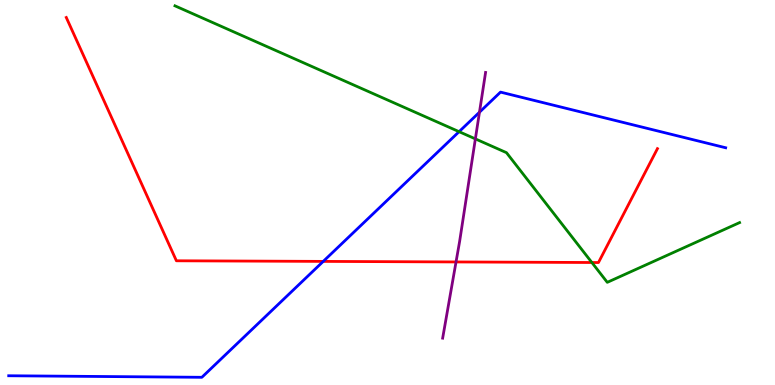[{'lines': ['blue', 'red'], 'intersections': [{'x': 4.17, 'y': 3.21}]}, {'lines': ['green', 'red'], 'intersections': [{'x': 7.64, 'y': 3.18}]}, {'lines': ['purple', 'red'], 'intersections': [{'x': 5.88, 'y': 3.2}]}, {'lines': ['blue', 'green'], 'intersections': [{'x': 5.92, 'y': 6.58}]}, {'lines': ['blue', 'purple'], 'intersections': [{'x': 6.19, 'y': 7.09}]}, {'lines': ['green', 'purple'], 'intersections': [{'x': 6.13, 'y': 6.39}]}]